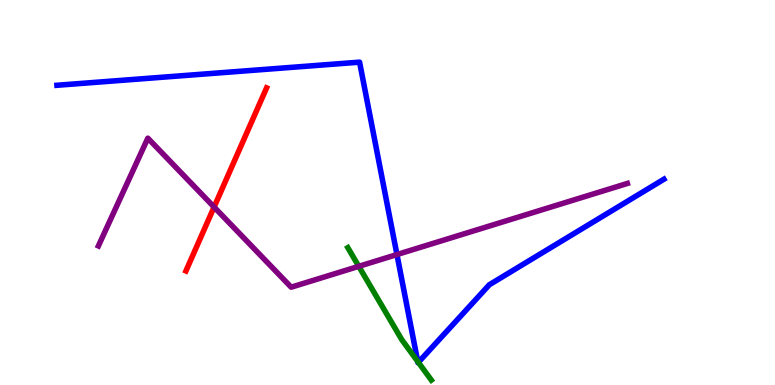[{'lines': ['blue', 'red'], 'intersections': []}, {'lines': ['green', 'red'], 'intersections': []}, {'lines': ['purple', 'red'], 'intersections': [{'x': 2.76, 'y': 4.62}]}, {'lines': ['blue', 'green'], 'intersections': [{'x': 5.39, 'y': 0.611}, {'x': 5.4, 'y': 0.588}]}, {'lines': ['blue', 'purple'], 'intersections': [{'x': 5.12, 'y': 3.39}]}, {'lines': ['green', 'purple'], 'intersections': [{'x': 4.63, 'y': 3.08}]}]